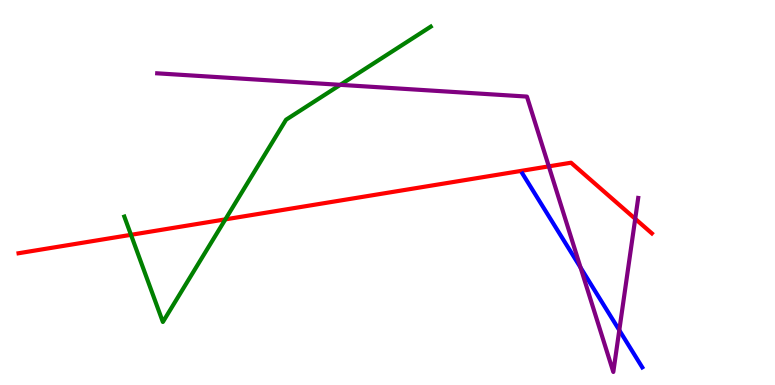[{'lines': ['blue', 'red'], 'intersections': []}, {'lines': ['green', 'red'], 'intersections': [{'x': 1.69, 'y': 3.9}, {'x': 2.91, 'y': 4.3}]}, {'lines': ['purple', 'red'], 'intersections': [{'x': 7.08, 'y': 5.68}, {'x': 8.2, 'y': 4.32}]}, {'lines': ['blue', 'green'], 'intersections': []}, {'lines': ['blue', 'purple'], 'intersections': [{'x': 7.49, 'y': 3.05}, {'x': 7.99, 'y': 1.42}]}, {'lines': ['green', 'purple'], 'intersections': [{'x': 4.39, 'y': 7.8}]}]